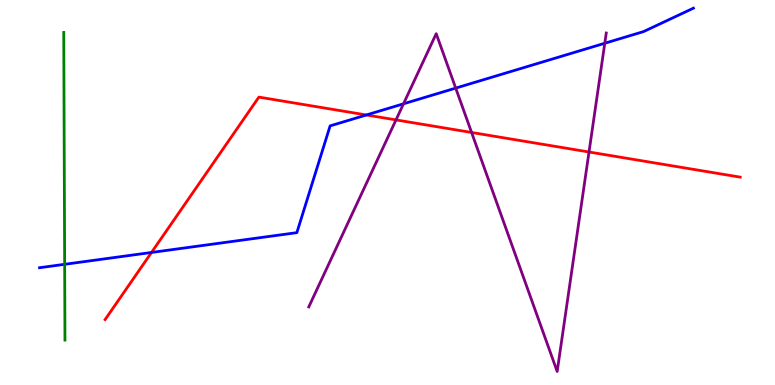[{'lines': ['blue', 'red'], 'intersections': [{'x': 1.95, 'y': 3.44}, {'x': 4.73, 'y': 7.01}]}, {'lines': ['green', 'red'], 'intersections': []}, {'lines': ['purple', 'red'], 'intersections': [{'x': 5.11, 'y': 6.89}, {'x': 6.09, 'y': 6.56}, {'x': 7.6, 'y': 6.05}]}, {'lines': ['blue', 'green'], 'intersections': [{'x': 0.834, 'y': 3.13}]}, {'lines': ['blue', 'purple'], 'intersections': [{'x': 5.21, 'y': 7.3}, {'x': 5.88, 'y': 7.71}, {'x': 7.8, 'y': 8.88}]}, {'lines': ['green', 'purple'], 'intersections': []}]